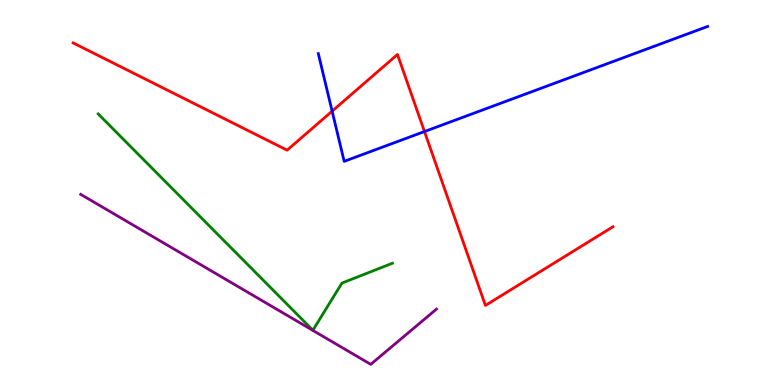[{'lines': ['blue', 'red'], 'intersections': [{'x': 4.29, 'y': 7.11}, {'x': 5.48, 'y': 6.58}]}, {'lines': ['green', 'red'], 'intersections': []}, {'lines': ['purple', 'red'], 'intersections': []}, {'lines': ['blue', 'green'], 'intersections': []}, {'lines': ['blue', 'purple'], 'intersections': []}, {'lines': ['green', 'purple'], 'intersections': []}]